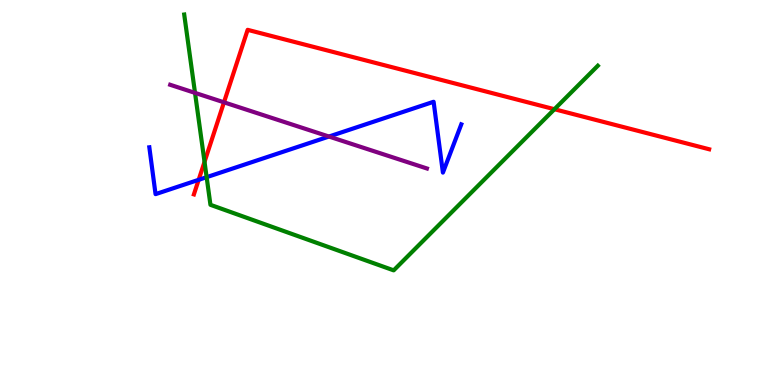[{'lines': ['blue', 'red'], 'intersections': [{'x': 2.56, 'y': 5.33}]}, {'lines': ['green', 'red'], 'intersections': [{'x': 2.64, 'y': 5.8}, {'x': 7.15, 'y': 7.16}]}, {'lines': ['purple', 'red'], 'intersections': [{'x': 2.89, 'y': 7.34}]}, {'lines': ['blue', 'green'], 'intersections': [{'x': 2.67, 'y': 5.4}]}, {'lines': ['blue', 'purple'], 'intersections': [{'x': 4.24, 'y': 6.45}]}, {'lines': ['green', 'purple'], 'intersections': [{'x': 2.52, 'y': 7.59}]}]